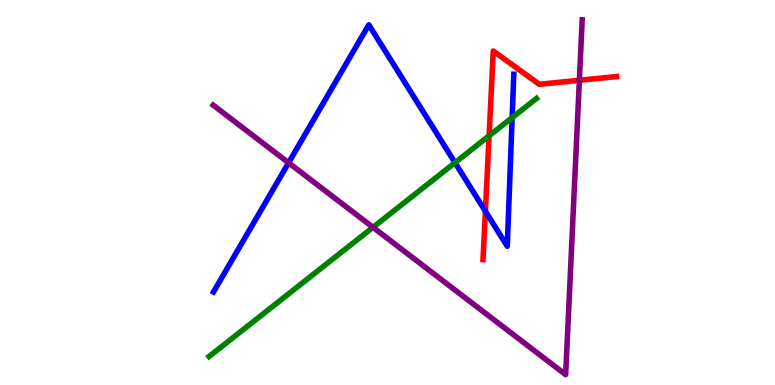[{'lines': ['blue', 'red'], 'intersections': [{'x': 6.26, 'y': 4.51}]}, {'lines': ['green', 'red'], 'intersections': [{'x': 6.31, 'y': 6.47}]}, {'lines': ['purple', 'red'], 'intersections': [{'x': 7.48, 'y': 7.91}]}, {'lines': ['blue', 'green'], 'intersections': [{'x': 5.87, 'y': 5.77}, {'x': 6.61, 'y': 6.94}]}, {'lines': ['blue', 'purple'], 'intersections': [{'x': 3.72, 'y': 5.77}]}, {'lines': ['green', 'purple'], 'intersections': [{'x': 4.81, 'y': 4.1}]}]